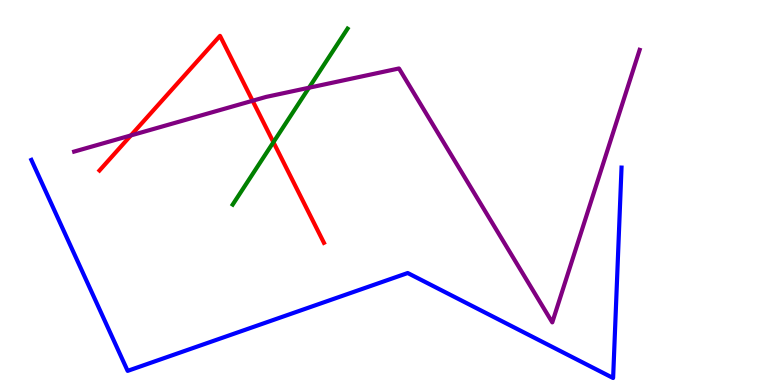[{'lines': ['blue', 'red'], 'intersections': []}, {'lines': ['green', 'red'], 'intersections': [{'x': 3.53, 'y': 6.31}]}, {'lines': ['purple', 'red'], 'intersections': [{'x': 1.69, 'y': 6.48}, {'x': 3.26, 'y': 7.38}]}, {'lines': ['blue', 'green'], 'intersections': []}, {'lines': ['blue', 'purple'], 'intersections': []}, {'lines': ['green', 'purple'], 'intersections': [{'x': 3.99, 'y': 7.72}]}]